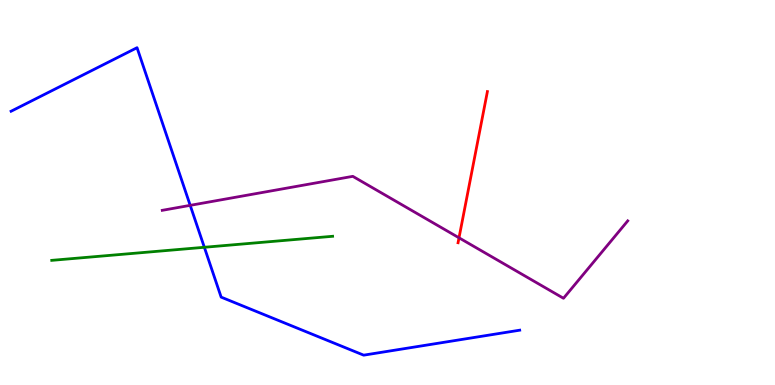[{'lines': ['blue', 'red'], 'intersections': []}, {'lines': ['green', 'red'], 'intersections': []}, {'lines': ['purple', 'red'], 'intersections': [{'x': 5.92, 'y': 3.82}]}, {'lines': ['blue', 'green'], 'intersections': [{'x': 2.64, 'y': 3.58}]}, {'lines': ['blue', 'purple'], 'intersections': [{'x': 2.45, 'y': 4.67}]}, {'lines': ['green', 'purple'], 'intersections': []}]